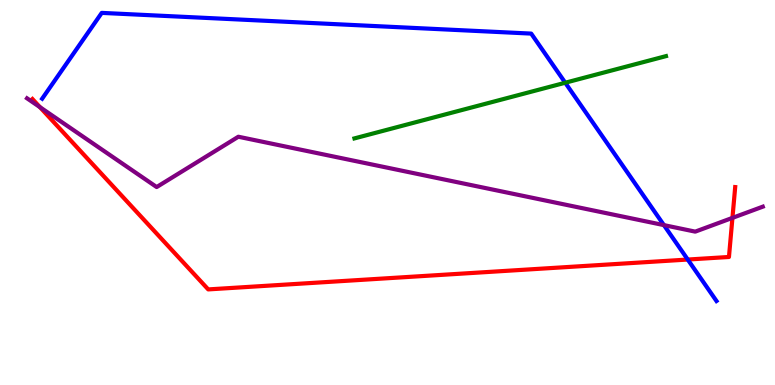[{'lines': ['blue', 'red'], 'intersections': [{'x': 8.87, 'y': 3.26}]}, {'lines': ['green', 'red'], 'intersections': []}, {'lines': ['purple', 'red'], 'intersections': [{'x': 0.515, 'y': 7.22}, {'x': 9.45, 'y': 4.34}]}, {'lines': ['blue', 'green'], 'intersections': [{'x': 7.29, 'y': 7.85}]}, {'lines': ['blue', 'purple'], 'intersections': [{'x': 8.57, 'y': 4.15}]}, {'lines': ['green', 'purple'], 'intersections': []}]